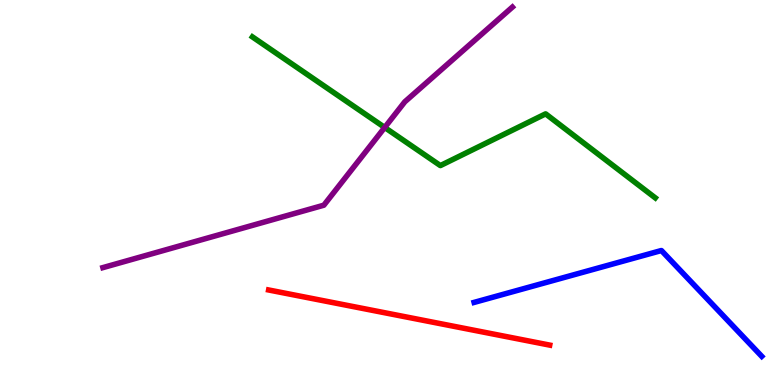[{'lines': ['blue', 'red'], 'intersections': []}, {'lines': ['green', 'red'], 'intersections': []}, {'lines': ['purple', 'red'], 'intersections': []}, {'lines': ['blue', 'green'], 'intersections': []}, {'lines': ['blue', 'purple'], 'intersections': []}, {'lines': ['green', 'purple'], 'intersections': [{'x': 4.96, 'y': 6.69}]}]